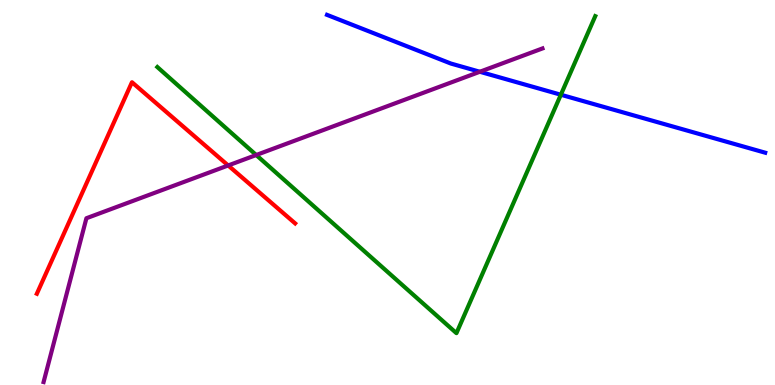[{'lines': ['blue', 'red'], 'intersections': []}, {'lines': ['green', 'red'], 'intersections': []}, {'lines': ['purple', 'red'], 'intersections': [{'x': 2.94, 'y': 5.7}]}, {'lines': ['blue', 'green'], 'intersections': [{'x': 7.24, 'y': 7.54}]}, {'lines': ['blue', 'purple'], 'intersections': [{'x': 6.19, 'y': 8.14}]}, {'lines': ['green', 'purple'], 'intersections': [{'x': 3.31, 'y': 5.97}]}]